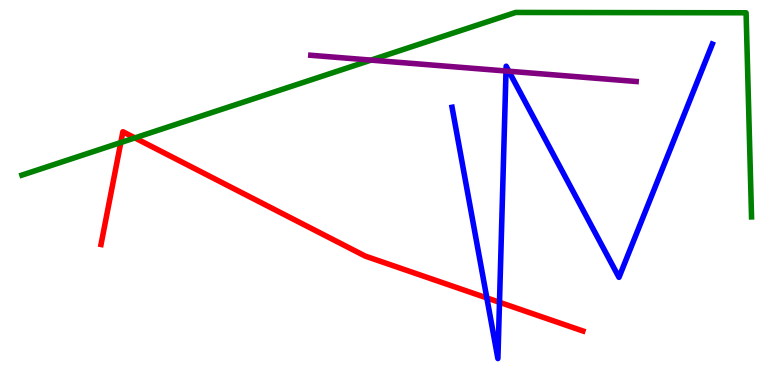[{'lines': ['blue', 'red'], 'intersections': [{'x': 6.28, 'y': 2.26}, {'x': 6.45, 'y': 2.15}]}, {'lines': ['green', 'red'], 'intersections': [{'x': 1.56, 'y': 6.3}, {'x': 1.74, 'y': 6.42}]}, {'lines': ['purple', 'red'], 'intersections': []}, {'lines': ['blue', 'green'], 'intersections': []}, {'lines': ['blue', 'purple'], 'intersections': [{'x': 6.53, 'y': 8.16}, {'x': 6.57, 'y': 8.15}]}, {'lines': ['green', 'purple'], 'intersections': [{'x': 4.79, 'y': 8.44}]}]